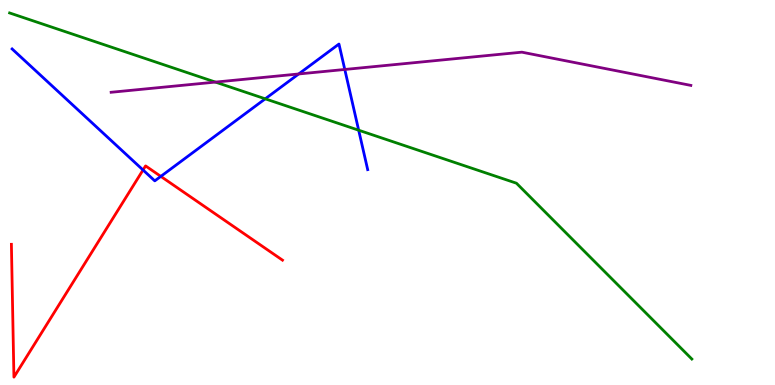[{'lines': ['blue', 'red'], 'intersections': [{'x': 1.85, 'y': 5.58}, {'x': 2.07, 'y': 5.42}]}, {'lines': ['green', 'red'], 'intersections': []}, {'lines': ['purple', 'red'], 'intersections': []}, {'lines': ['blue', 'green'], 'intersections': [{'x': 3.42, 'y': 7.43}, {'x': 4.63, 'y': 6.62}]}, {'lines': ['blue', 'purple'], 'intersections': [{'x': 3.85, 'y': 8.08}, {'x': 4.45, 'y': 8.2}]}, {'lines': ['green', 'purple'], 'intersections': [{'x': 2.78, 'y': 7.87}]}]